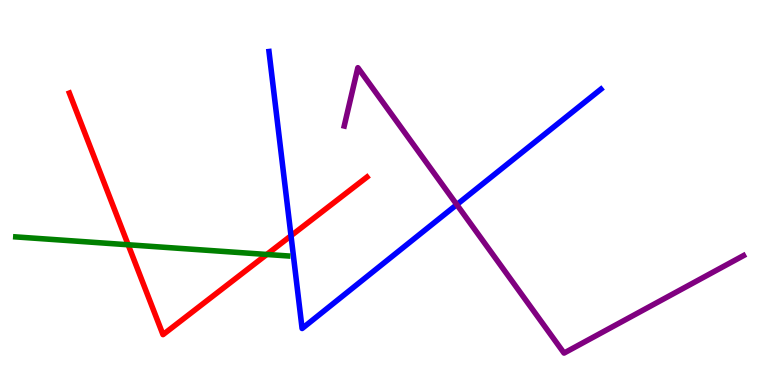[{'lines': ['blue', 'red'], 'intersections': [{'x': 3.75, 'y': 3.88}]}, {'lines': ['green', 'red'], 'intersections': [{'x': 1.65, 'y': 3.64}, {'x': 3.44, 'y': 3.39}]}, {'lines': ['purple', 'red'], 'intersections': []}, {'lines': ['blue', 'green'], 'intersections': []}, {'lines': ['blue', 'purple'], 'intersections': [{'x': 5.89, 'y': 4.69}]}, {'lines': ['green', 'purple'], 'intersections': []}]